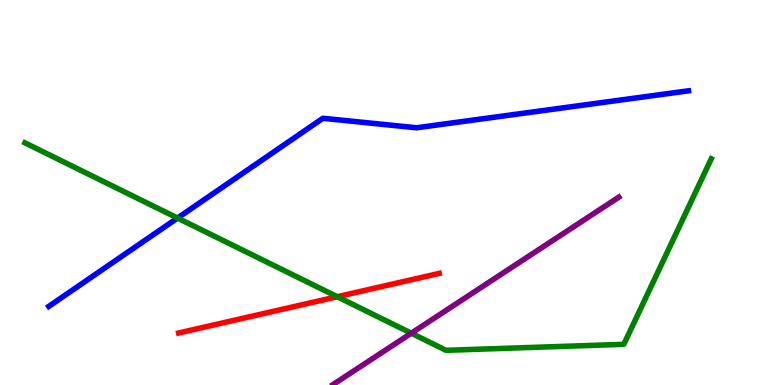[{'lines': ['blue', 'red'], 'intersections': []}, {'lines': ['green', 'red'], 'intersections': [{'x': 4.35, 'y': 2.29}]}, {'lines': ['purple', 'red'], 'intersections': []}, {'lines': ['blue', 'green'], 'intersections': [{'x': 2.29, 'y': 4.34}]}, {'lines': ['blue', 'purple'], 'intersections': []}, {'lines': ['green', 'purple'], 'intersections': [{'x': 5.31, 'y': 1.35}]}]